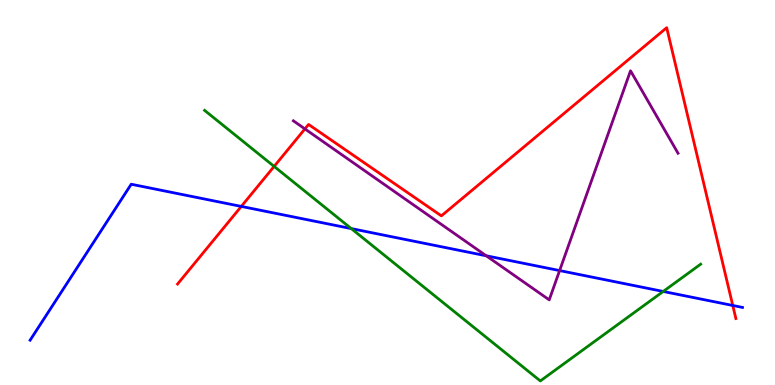[{'lines': ['blue', 'red'], 'intersections': [{'x': 3.11, 'y': 4.64}, {'x': 9.46, 'y': 2.07}]}, {'lines': ['green', 'red'], 'intersections': [{'x': 3.54, 'y': 5.68}]}, {'lines': ['purple', 'red'], 'intersections': [{'x': 3.93, 'y': 6.65}]}, {'lines': ['blue', 'green'], 'intersections': [{'x': 4.53, 'y': 4.06}, {'x': 8.56, 'y': 2.43}]}, {'lines': ['blue', 'purple'], 'intersections': [{'x': 6.27, 'y': 3.36}, {'x': 7.22, 'y': 2.97}]}, {'lines': ['green', 'purple'], 'intersections': []}]